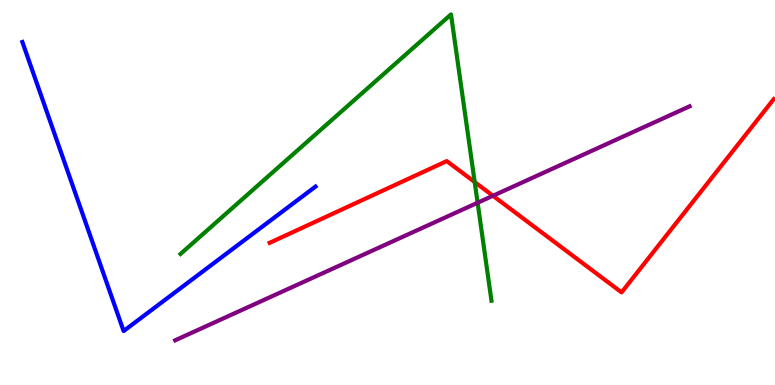[{'lines': ['blue', 'red'], 'intersections': []}, {'lines': ['green', 'red'], 'intersections': [{'x': 6.13, 'y': 5.27}]}, {'lines': ['purple', 'red'], 'intersections': [{'x': 6.36, 'y': 4.92}]}, {'lines': ['blue', 'green'], 'intersections': []}, {'lines': ['blue', 'purple'], 'intersections': []}, {'lines': ['green', 'purple'], 'intersections': [{'x': 6.16, 'y': 4.73}]}]